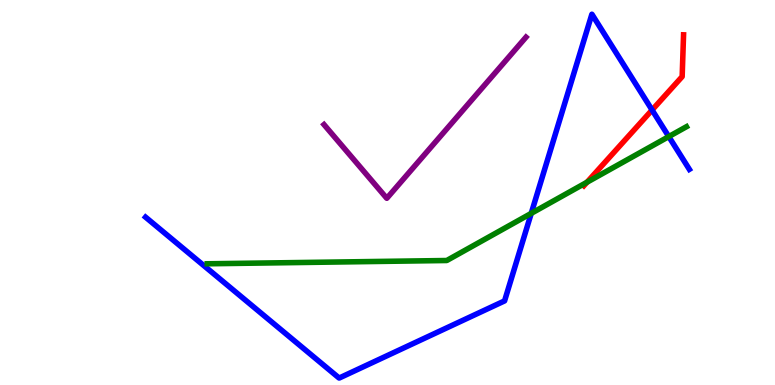[{'lines': ['blue', 'red'], 'intersections': [{'x': 8.41, 'y': 7.14}]}, {'lines': ['green', 'red'], 'intersections': [{'x': 7.57, 'y': 5.27}]}, {'lines': ['purple', 'red'], 'intersections': []}, {'lines': ['blue', 'green'], 'intersections': [{'x': 6.85, 'y': 4.46}, {'x': 8.63, 'y': 6.45}]}, {'lines': ['blue', 'purple'], 'intersections': []}, {'lines': ['green', 'purple'], 'intersections': []}]